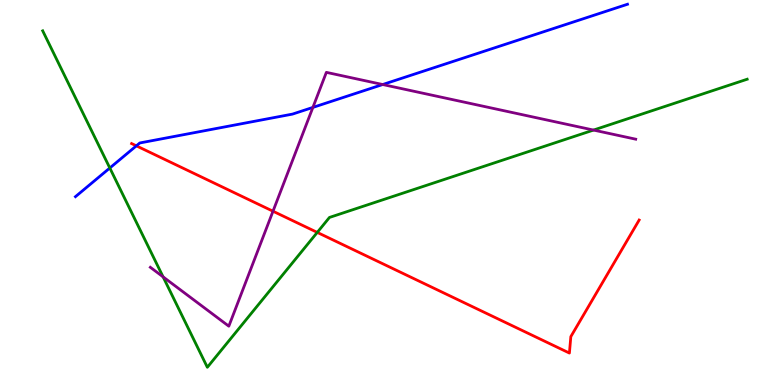[{'lines': ['blue', 'red'], 'intersections': [{'x': 1.76, 'y': 6.21}]}, {'lines': ['green', 'red'], 'intersections': [{'x': 4.09, 'y': 3.96}]}, {'lines': ['purple', 'red'], 'intersections': [{'x': 3.52, 'y': 4.51}]}, {'lines': ['blue', 'green'], 'intersections': [{'x': 1.42, 'y': 5.64}]}, {'lines': ['blue', 'purple'], 'intersections': [{'x': 4.04, 'y': 7.21}, {'x': 4.94, 'y': 7.8}]}, {'lines': ['green', 'purple'], 'intersections': [{'x': 2.1, 'y': 2.81}, {'x': 7.66, 'y': 6.62}]}]